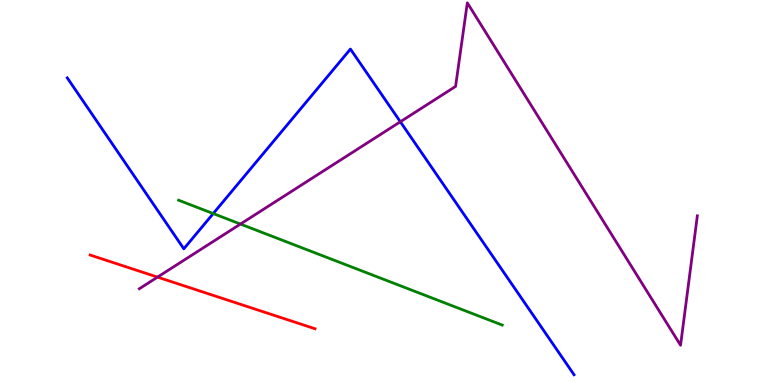[{'lines': ['blue', 'red'], 'intersections': []}, {'lines': ['green', 'red'], 'intersections': []}, {'lines': ['purple', 'red'], 'intersections': [{'x': 2.03, 'y': 2.8}]}, {'lines': ['blue', 'green'], 'intersections': [{'x': 2.75, 'y': 4.45}]}, {'lines': ['blue', 'purple'], 'intersections': [{'x': 5.17, 'y': 6.84}]}, {'lines': ['green', 'purple'], 'intersections': [{'x': 3.1, 'y': 4.18}]}]